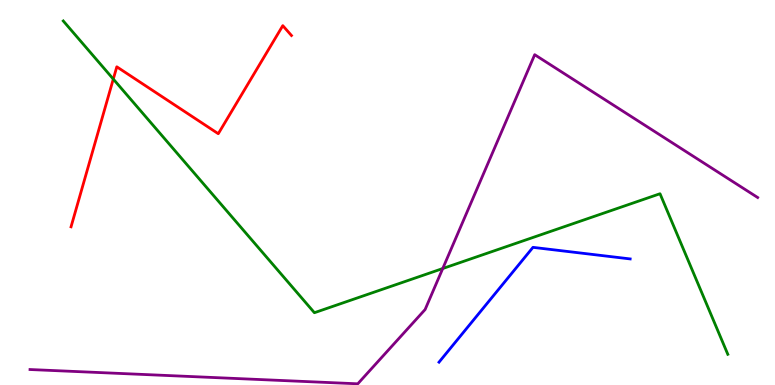[{'lines': ['blue', 'red'], 'intersections': []}, {'lines': ['green', 'red'], 'intersections': [{'x': 1.46, 'y': 7.95}]}, {'lines': ['purple', 'red'], 'intersections': []}, {'lines': ['blue', 'green'], 'intersections': []}, {'lines': ['blue', 'purple'], 'intersections': []}, {'lines': ['green', 'purple'], 'intersections': [{'x': 5.71, 'y': 3.03}]}]